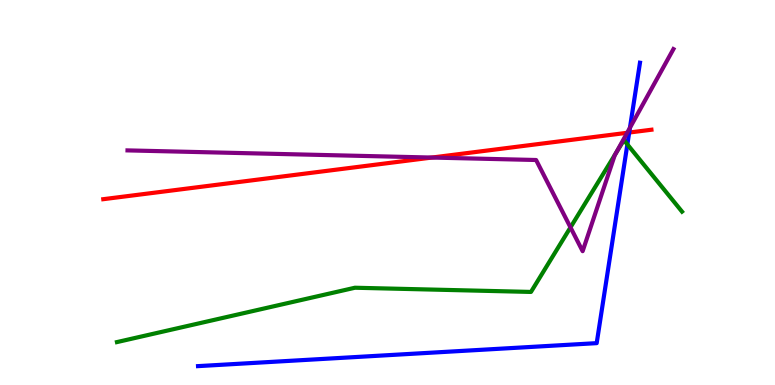[{'lines': ['blue', 'red'], 'intersections': [{'x': 8.12, 'y': 6.56}]}, {'lines': ['green', 'red'], 'intersections': []}, {'lines': ['purple', 'red'], 'intersections': [{'x': 5.57, 'y': 5.91}, {'x': 8.09, 'y': 6.55}]}, {'lines': ['blue', 'green'], 'intersections': [{'x': 8.1, 'y': 6.25}]}, {'lines': ['blue', 'purple'], 'intersections': [{'x': 8.13, 'y': 6.68}]}, {'lines': ['green', 'purple'], 'intersections': [{'x': 7.36, 'y': 4.09}, {'x': 7.95, 'y': 6.02}]}]